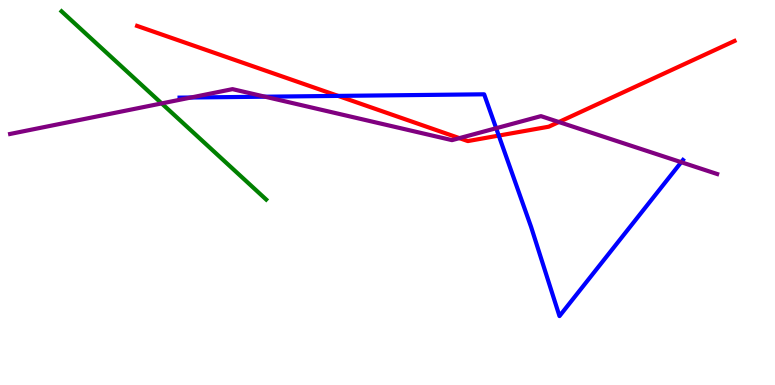[{'lines': ['blue', 'red'], 'intersections': [{'x': 4.36, 'y': 7.51}, {'x': 6.44, 'y': 6.48}]}, {'lines': ['green', 'red'], 'intersections': []}, {'lines': ['purple', 'red'], 'intersections': [{'x': 5.93, 'y': 6.41}, {'x': 7.21, 'y': 6.83}]}, {'lines': ['blue', 'green'], 'intersections': []}, {'lines': ['blue', 'purple'], 'intersections': [{'x': 2.46, 'y': 7.47}, {'x': 3.42, 'y': 7.49}, {'x': 6.4, 'y': 6.67}, {'x': 8.79, 'y': 5.79}]}, {'lines': ['green', 'purple'], 'intersections': [{'x': 2.09, 'y': 7.31}]}]